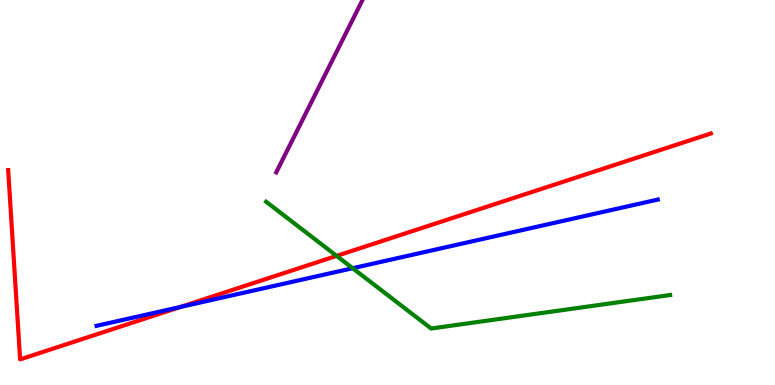[{'lines': ['blue', 'red'], 'intersections': [{'x': 2.33, 'y': 2.03}]}, {'lines': ['green', 'red'], 'intersections': [{'x': 4.34, 'y': 3.35}]}, {'lines': ['purple', 'red'], 'intersections': []}, {'lines': ['blue', 'green'], 'intersections': [{'x': 4.55, 'y': 3.03}]}, {'lines': ['blue', 'purple'], 'intersections': []}, {'lines': ['green', 'purple'], 'intersections': []}]